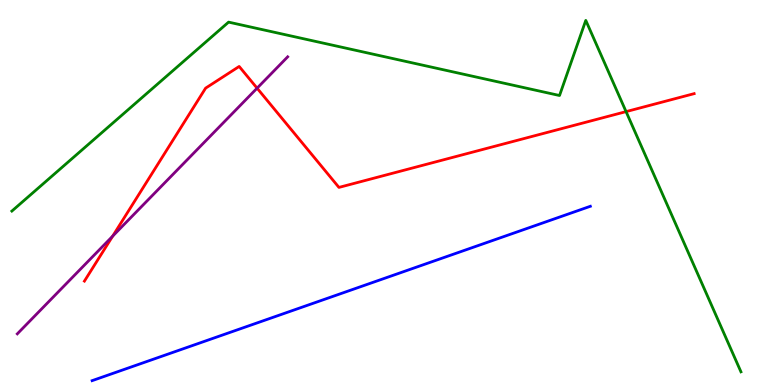[{'lines': ['blue', 'red'], 'intersections': []}, {'lines': ['green', 'red'], 'intersections': [{'x': 8.08, 'y': 7.1}]}, {'lines': ['purple', 'red'], 'intersections': [{'x': 1.45, 'y': 3.87}, {'x': 3.32, 'y': 7.71}]}, {'lines': ['blue', 'green'], 'intersections': []}, {'lines': ['blue', 'purple'], 'intersections': []}, {'lines': ['green', 'purple'], 'intersections': []}]